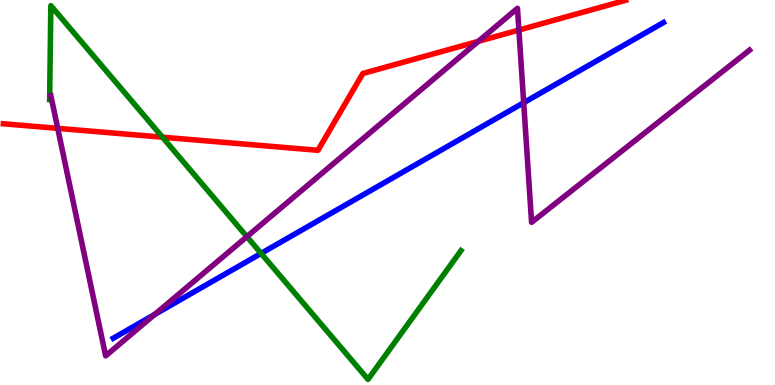[{'lines': ['blue', 'red'], 'intersections': []}, {'lines': ['green', 'red'], 'intersections': [{'x': 2.1, 'y': 6.44}]}, {'lines': ['purple', 'red'], 'intersections': [{'x': 0.745, 'y': 6.67}, {'x': 6.17, 'y': 8.93}, {'x': 6.7, 'y': 9.22}]}, {'lines': ['blue', 'green'], 'intersections': [{'x': 3.37, 'y': 3.42}]}, {'lines': ['blue', 'purple'], 'intersections': [{'x': 2.0, 'y': 1.83}, {'x': 6.76, 'y': 7.33}]}, {'lines': ['green', 'purple'], 'intersections': [{'x': 3.19, 'y': 3.85}]}]